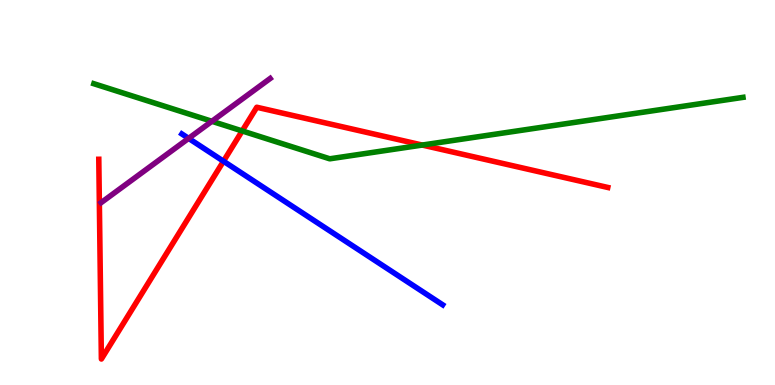[{'lines': ['blue', 'red'], 'intersections': [{'x': 2.88, 'y': 5.81}]}, {'lines': ['green', 'red'], 'intersections': [{'x': 3.12, 'y': 6.6}, {'x': 5.45, 'y': 6.23}]}, {'lines': ['purple', 'red'], 'intersections': []}, {'lines': ['blue', 'green'], 'intersections': []}, {'lines': ['blue', 'purple'], 'intersections': [{'x': 2.43, 'y': 6.41}]}, {'lines': ['green', 'purple'], 'intersections': [{'x': 2.73, 'y': 6.85}]}]